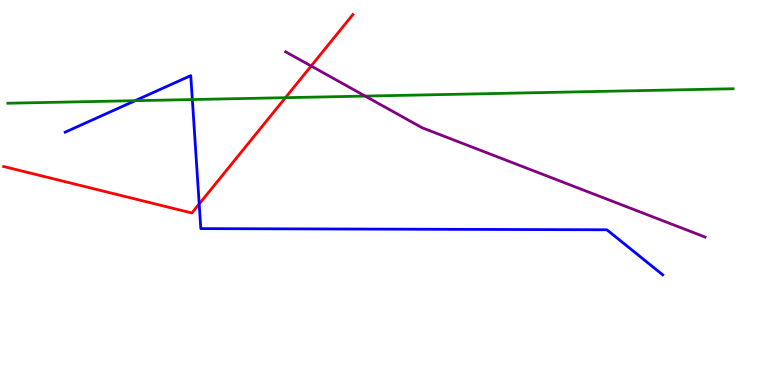[{'lines': ['blue', 'red'], 'intersections': [{'x': 2.57, 'y': 4.7}]}, {'lines': ['green', 'red'], 'intersections': [{'x': 3.68, 'y': 7.46}]}, {'lines': ['purple', 'red'], 'intersections': [{'x': 4.01, 'y': 8.29}]}, {'lines': ['blue', 'green'], 'intersections': [{'x': 1.74, 'y': 7.38}, {'x': 2.48, 'y': 7.41}]}, {'lines': ['blue', 'purple'], 'intersections': []}, {'lines': ['green', 'purple'], 'intersections': [{'x': 4.71, 'y': 7.5}]}]